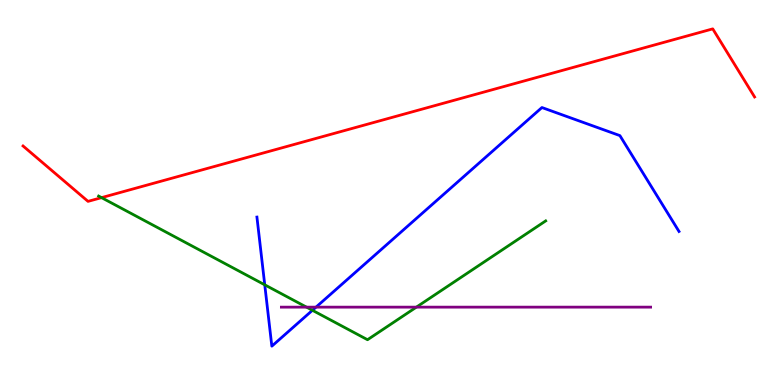[{'lines': ['blue', 'red'], 'intersections': []}, {'lines': ['green', 'red'], 'intersections': [{'x': 1.31, 'y': 4.87}]}, {'lines': ['purple', 'red'], 'intersections': []}, {'lines': ['blue', 'green'], 'intersections': [{'x': 3.42, 'y': 2.6}, {'x': 4.03, 'y': 1.94}]}, {'lines': ['blue', 'purple'], 'intersections': [{'x': 4.08, 'y': 2.02}]}, {'lines': ['green', 'purple'], 'intersections': [{'x': 3.96, 'y': 2.02}, {'x': 5.37, 'y': 2.02}]}]